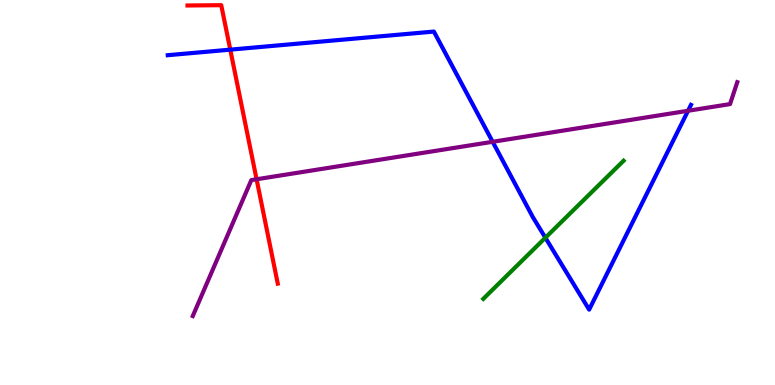[{'lines': ['blue', 'red'], 'intersections': [{'x': 2.97, 'y': 8.71}]}, {'lines': ['green', 'red'], 'intersections': []}, {'lines': ['purple', 'red'], 'intersections': [{'x': 3.31, 'y': 5.34}]}, {'lines': ['blue', 'green'], 'intersections': [{'x': 7.04, 'y': 3.83}]}, {'lines': ['blue', 'purple'], 'intersections': [{'x': 6.36, 'y': 6.32}, {'x': 8.88, 'y': 7.12}]}, {'lines': ['green', 'purple'], 'intersections': []}]